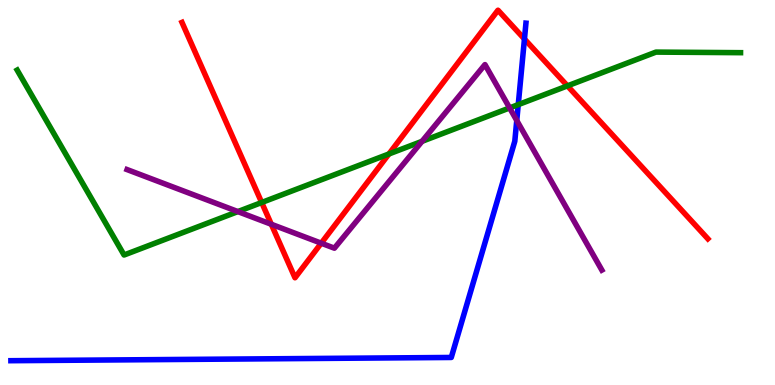[{'lines': ['blue', 'red'], 'intersections': [{'x': 6.77, 'y': 8.99}]}, {'lines': ['green', 'red'], 'intersections': [{'x': 3.38, 'y': 4.74}, {'x': 5.02, 'y': 6.0}, {'x': 7.32, 'y': 7.77}]}, {'lines': ['purple', 'red'], 'intersections': [{'x': 3.5, 'y': 4.17}, {'x': 4.14, 'y': 3.68}]}, {'lines': ['blue', 'green'], 'intersections': [{'x': 6.69, 'y': 7.28}]}, {'lines': ['blue', 'purple'], 'intersections': [{'x': 6.67, 'y': 6.87}]}, {'lines': ['green', 'purple'], 'intersections': [{'x': 3.07, 'y': 4.5}, {'x': 5.45, 'y': 6.33}, {'x': 6.58, 'y': 7.2}]}]